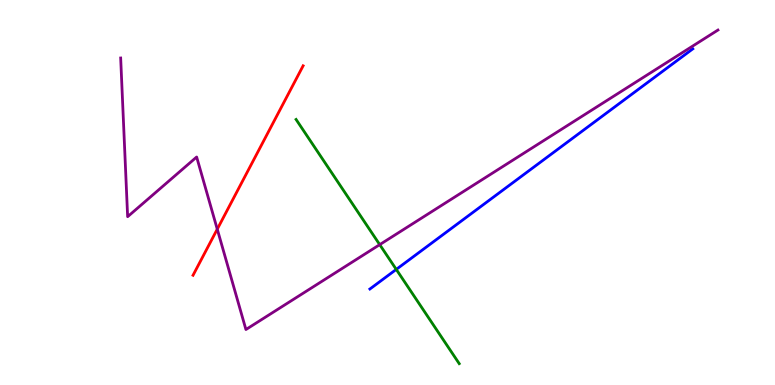[{'lines': ['blue', 'red'], 'intersections': []}, {'lines': ['green', 'red'], 'intersections': []}, {'lines': ['purple', 'red'], 'intersections': [{'x': 2.8, 'y': 4.05}]}, {'lines': ['blue', 'green'], 'intersections': [{'x': 5.11, 'y': 3.0}]}, {'lines': ['blue', 'purple'], 'intersections': []}, {'lines': ['green', 'purple'], 'intersections': [{'x': 4.9, 'y': 3.65}]}]